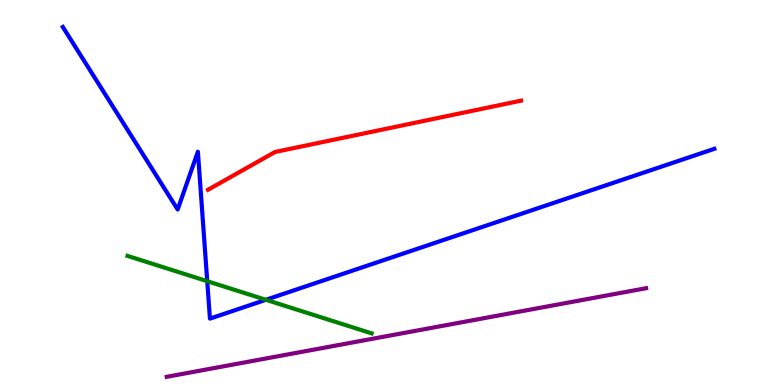[{'lines': ['blue', 'red'], 'intersections': []}, {'lines': ['green', 'red'], 'intersections': []}, {'lines': ['purple', 'red'], 'intersections': []}, {'lines': ['blue', 'green'], 'intersections': [{'x': 2.67, 'y': 2.7}, {'x': 3.43, 'y': 2.21}]}, {'lines': ['blue', 'purple'], 'intersections': []}, {'lines': ['green', 'purple'], 'intersections': []}]